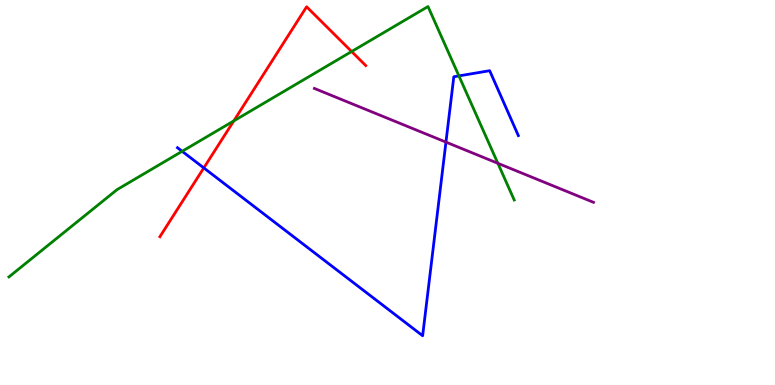[{'lines': ['blue', 'red'], 'intersections': [{'x': 2.63, 'y': 5.64}]}, {'lines': ['green', 'red'], 'intersections': [{'x': 3.02, 'y': 6.86}, {'x': 4.54, 'y': 8.66}]}, {'lines': ['purple', 'red'], 'intersections': []}, {'lines': ['blue', 'green'], 'intersections': [{'x': 2.35, 'y': 6.07}, {'x': 5.92, 'y': 8.03}]}, {'lines': ['blue', 'purple'], 'intersections': [{'x': 5.75, 'y': 6.31}]}, {'lines': ['green', 'purple'], 'intersections': [{'x': 6.42, 'y': 5.76}]}]